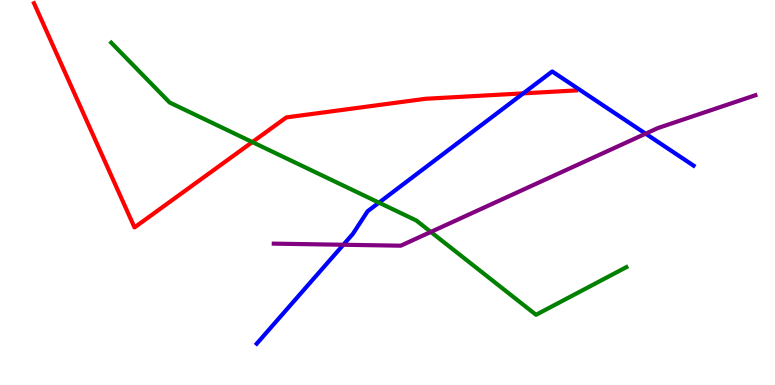[{'lines': ['blue', 'red'], 'intersections': [{'x': 6.75, 'y': 7.58}]}, {'lines': ['green', 'red'], 'intersections': [{'x': 3.26, 'y': 6.31}]}, {'lines': ['purple', 'red'], 'intersections': []}, {'lines': ['blue', 'green'], 'intersections': [{'x': 4.89, 'y': 4.74}]}, {'lines': ['blue', 'purple'], 'intersections': [{'x': 4.43, 'y': 3.64}, {'x': 8.33, 'y': 6.53}]}, {'lines': ['green', 'purple'], 'intersections': [{'x': 5.56, 'y': 3.98}]}]